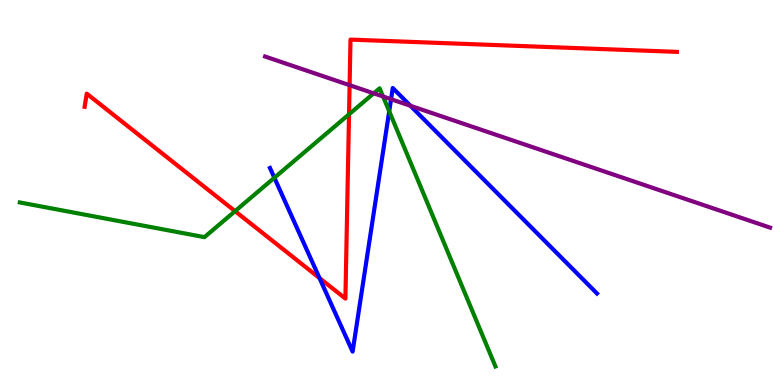[{'lines': ['blue', 'red'], 'intersections': [{'x': 4.12, 'y': 2.78}]}, {'lines': ['green', 'red'], 'intersections': [{'x': 3.03, 'y': 4.52}, {'x': 4.5, 'y': 7.03}]}, {'lines': ['purple', 'red'], 'intersections': [{'x': 4.51, 'y': 7.79}]}, {'lines': ['blue', 'green'], 'intersections': [{'x': 3.54, 'y': 5.38}, {'x': 5.02, 'y': 7.11}]}, {'lines': ['blue', 'purple'], 'intersections': [{'x': 5.05, 'y': 7.42}, {'x': 5.3, 'y': 7.25}]}, {'lines': ['green', 'purple'], 'intersections': [{'x': 4.82, 'y': 7.58}, {'x': 4.94, 'y': 7.49}]}]